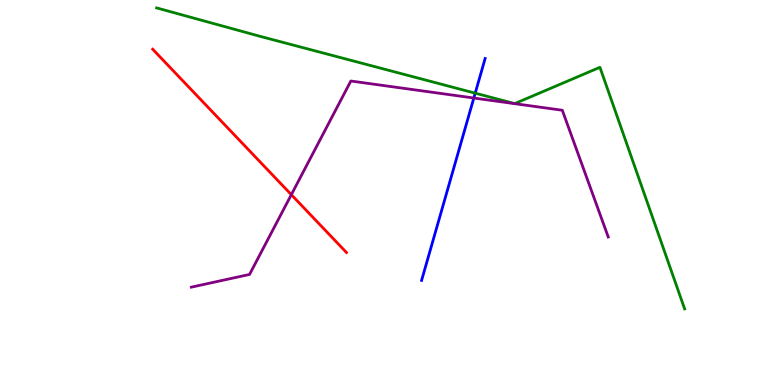[{'lines': ['blue', 'red'], 'intersections': []}, {'lines': ['green', 'red'], 'intersections': []}, {'lines': ['purple', 'red'], 'intersections': [{'x': 3.76, 'y': 4.94}]}, {'lines': ['blue', 'green'], 'intersections': [{'x': 6.13, 'y': 7.58}]}, {'lines': ['blue', 'purple'], 'intersections': [{'x': 6.11, 'y': 7.45}]}, {'lines': ['green', 'purple'], 'intersections': []}]